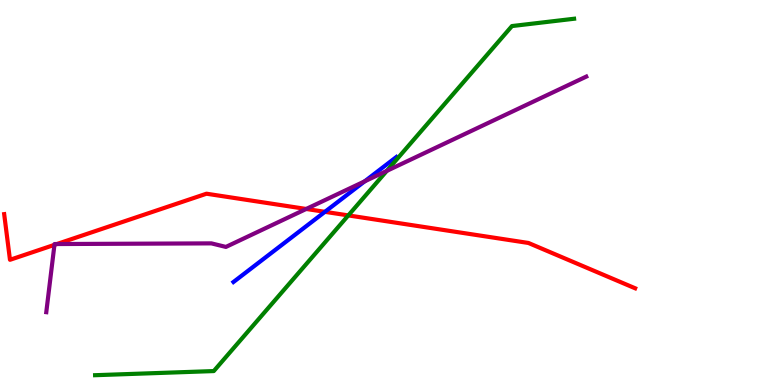[{'lines': ['blue', 'red'], 'intersections': [{'x': 4.19, 'y': 4.5}]}, {'lines': ['green', 'red'], 'intersections': [{'x': 4.49, 'y': 4.41}]}, {'lines': ['purple', 'red'], 'intersections': [{'x': 0.703, 'y': 3.64}, {'x': 0.734, 'y': 3.66}, {'x': 3.95, 'y': 4.57}]}, {'lines': ['blue', 'green'], 'intersections': []}, {'lines': ['blue', 'purple'], 'intersections': [{'x': 4.71, 'y': 5.29}]}, {'lines': ['green', 'purple'], 'intersections': [{'x': 4.99, 'y': 5.56}]}]